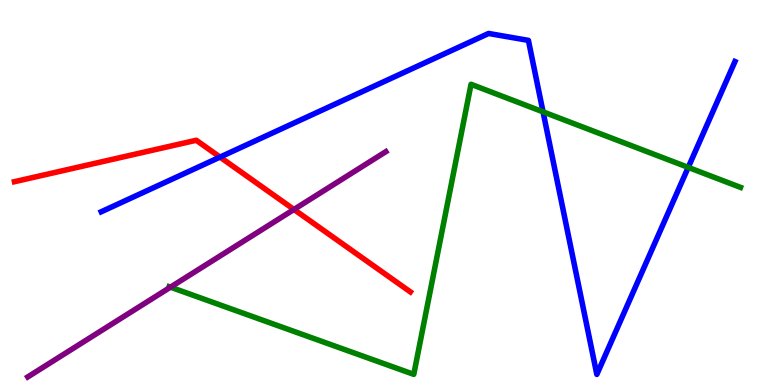[{'lines': ['blue', 'red'], 'intersections': [{'x': 2.84, 'y': 5.92}]}, {'lines': ['green', 'red'], 'intersections': []}, {'lines': ['purple', 'red'], 'intersections': [{'x': 3.79, 'y': 4.56}]}, {'lines': ['blue', 'green'], 'intersections': [{'x': 7.01, 'y': 7.09}, {'x': 8.88, 'y': 5.65}]}, {'lines': ['blue', 'purple'], 'intersections': []}, {'lines': ['green', 'purple'], 'intersections': [{'x': 2.2, 'y': 2.54}]}]